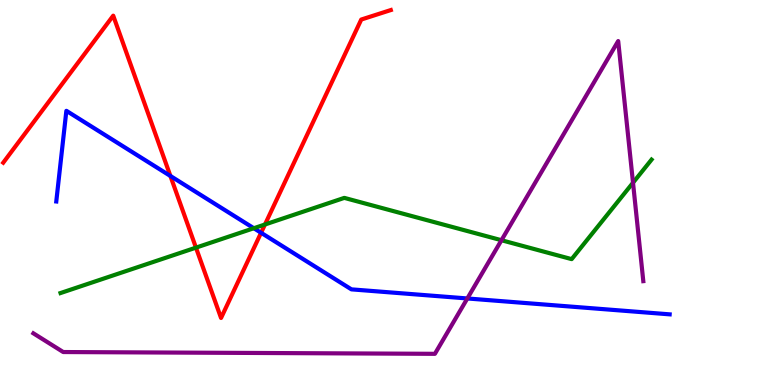[{'lines': ['blue', 'red'], 'intersections': [{'x': 2.2, 'y': 5.43}, {'x': 3.37, 'y': 3.95}]}, {'lines': ['green', 'red'], 'intersections': [{'x': 2.53, 'y': 3.57}, {'x': 3.42, 'y': 4.17}]}, {'lines': ['purple', 'red'], 'intersections': []}, {'lines': ['blue', 'green'], 'intersections': [{'x': 3.28, 'y': 4.07}]}, {'lines': ['blue', 'purple'], 'intersections': [{'x': 6.03, 'y': 2.25}]}, {'lines': ['green', 'purple'], 'intersections': [{'x': 6.47, 'y': 3.76}, {'x': 8.17, 'y': 5.25}]}]